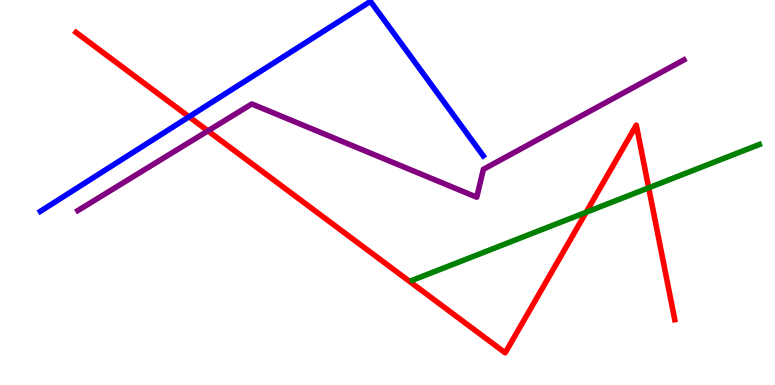[{'lines': ['blue', 'red'], 'intersections': [{'x': 2.44, 'y': 6.97}]}, {'lines': ['green', 'red'], 'intersections': [{'x': 7.56, 'y': 4.49}, {'x': 8.37, 'y': 5.12}]}, {'lines': ['purple', 'red'], 'intersections': [{'x': 2.68, 'y': 6.6}]}, {'lines': ['blue', 'green'], 'intersections': []}, {'lines': ['blue', 'purple'], 'intersections': []}, {'lines': ['green', 'purple'], 'intersections': []}]